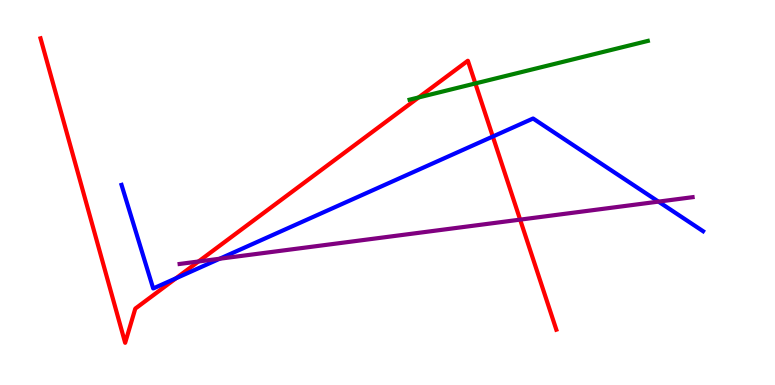[{'lines': ['blue', 'red'], 'intersections': [{'x': 2.27, 'y': 2.77}, {'x': 6.36, 'y': 6.45}]}, {'lines': ['green', 'red'], 'intersections': [{'x': 5.4, 'y': 7.47}, {'x': 6.13, 'y': 7.83}]}, {'lines': ['purple', 'red'], 'intersections': [{'x': 2.56, 'y': 3.21}, {'x': 6.71, 'y': 4.3}]}, {'lines': ['blue', 'green'], 'intersections': []}, {'lines': ['blue', 'purple'], 'intersections': [{'x': 2.83, 'y': 3.28}, {'x': 8.5, 'y': 4.76}]}, {'lines': ['green', 'purple'], 'intersections': []}]